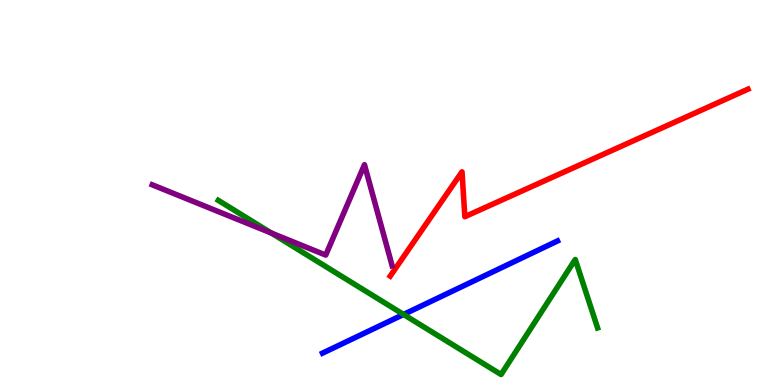[{'lines': ['blue', 'red'], 'intersections': []}, {'lines': ['green', 'red'], 'intersections': []}, {'lines': ['purple', 'red'], 'intersections': []}, {'lines': ['blue', 'green'], 'intersections': [{'x': 5.21, 'y': 1.83}]}, {'lines': ['blue', 'purple'], 'intersections': []}, {'lines': ['green', 'purple'], 'intersections': [{'x': 3.5, 'y': 3.95}]}]